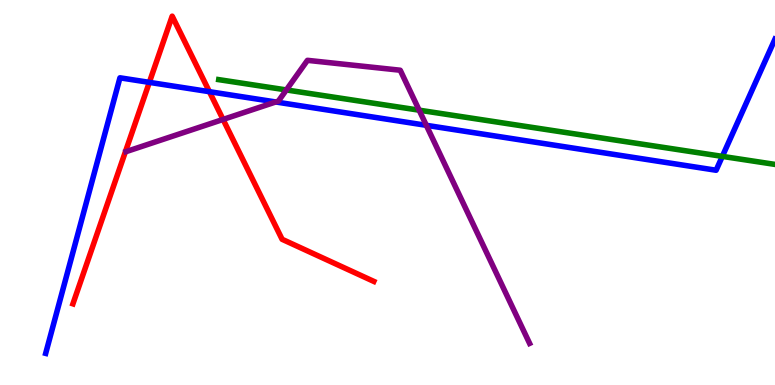[{'lines': ['blue', 'red'], 'intersections': [{'x': 1.93, 'y': 7.86}, {'x': 2.7, 'y': 7.62}]}, {'lines': ['green', 'red'], 'intersections': []}, {'lines': ['purple', 'red'], 'intersections': [{'x': 2.88, 'y': 6.9}]}, {'lines': ['blue', 'green'], 'intersections': [{'x': 9.32, 'y': 5.94}]}, {'lines': ['blue', 'purple'], 'intersections': [{'x': 3.56, 'y': 7.35}, {'x': 5.5, 'y': 6.75}]}, {'lines': ['green', 'purple'], 'intersections': [{'x': 3.69, 'y': 7.66}, {'x': 5.41, 'y': 7.14}]}]